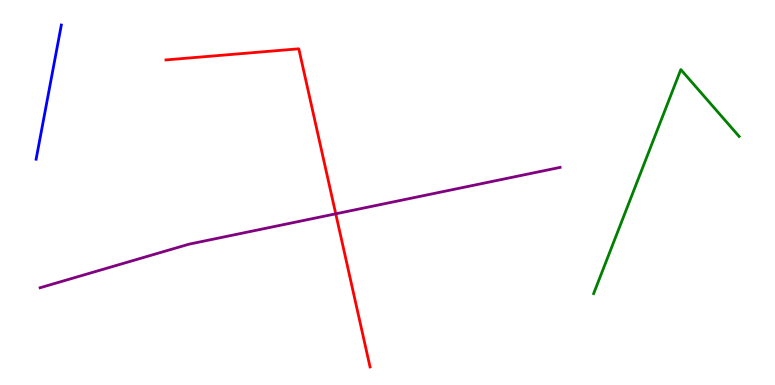[{'lines': ['blue', 'red'], 'intersections': []}, {'lines': ['green', 'red'], 'intersections': []}, {'lines': ['purple', 'red'], 'intersections': [{'x': 4.33, 'y': 4.45}]}, {'lines': ['blue', 'green'], 'intersections': []}, {'lines': ['blue', 'purple'], 'intersections': []}, {'lines': ['green', 'purple'], 'intersections': []}]